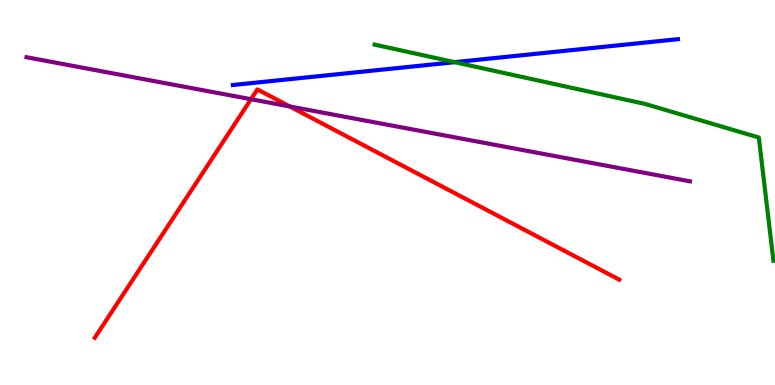[{'lines': ['blue', 'red'], 'intersections': []}, {'lines': ['green', 'red'], 'intersections': []}, {'lines': ['purple', 'red'], 'intersections': [{'x': 3.24, 'y': 7.42}, {'x': 3.74, 'y': 7.23}]}, {'lines': ['blue', 'green'], 'intersections': [{'x': 5.87, 'y': 8.39}]}, {'lines': ['blue', 'purple'], 'intersections': []}, {'lines': ['green', 'purple'], 'intersections': []}]